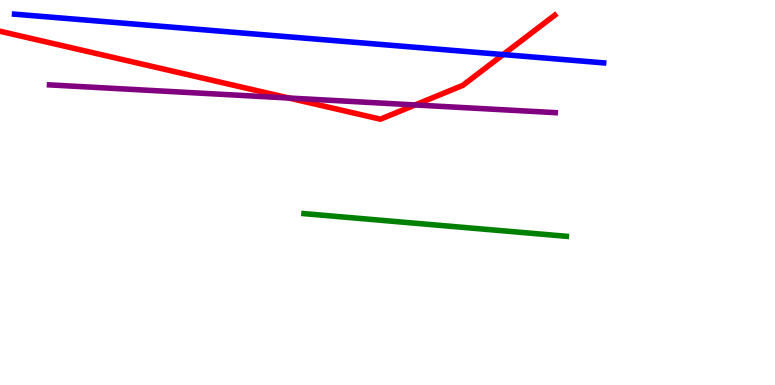[{'lines': ['blue', 'red'], 'intersections': [{'x': 6.49, 'y': 8.58}]}, {'lines': ['green', 'red'], 'intersections': []}, {'lines': ['purple', 'red'], 'intersections': [{'x': 3.73, 'y': 7.45}, {'x': 5.36, 'y': 7.27}]}, {'lines': ['blue', 'green'], 'intersections': []}, {'lines': ['blue', 'purple'], 'intersections': []}, {'lines': ['green', 'purple'], 'intersections': []}]